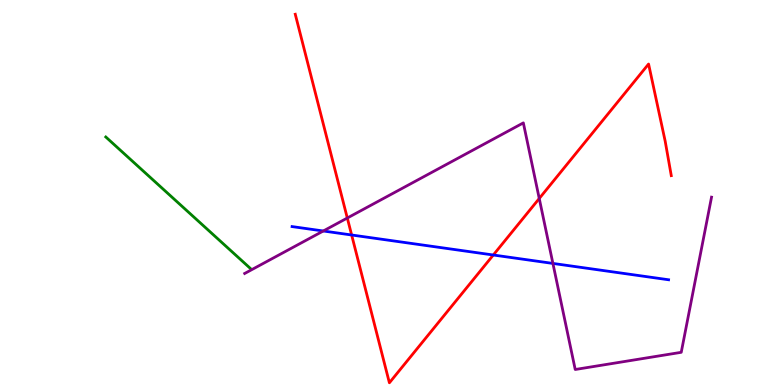[{'lines': ['blue', 'red'], 'intersections': [{'x': 4.54, 'y': 3.9}, {'x': 6.37, 'y': 3.38}]}, {'lines': ['green', 'red'], 'intersections': []}, {'lines': ['purple', 'red'], 'intersections': [{'x': 4.48, 'y': 4.34}, {'x': 6.96, 'y': 4.84}]}, {'lines': ['blue', 'green'], 'intersections': []}, {'lines': ['blue', 'purple'], 'intersections': [{'x': 4.17, 'y': 4.0}, {'x': 7.13, 'y': 3.16}]}, {'lines': ['green', 'purple'], 'intersections': []}]